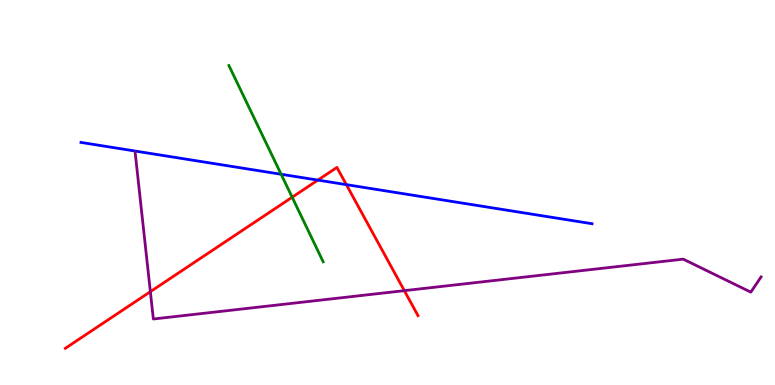[{'lines': ['blue', 'red'], 'intersections': [{'x': 4.1, 'y': 5.32}, {'x': 4.47, 'y': 5.2}]}, {'lines': ['green', 'red'], 'intersections': [{'x': 3.77, 'y': 4.88}]}, {'lines': ['purple', 'red'], 'intersections': [{'x': 1.94, 'y': 2.42}, {'x': 5.22, 'y': 2.45}]}, {'lines': ['blue', 'green'], 'intersections': [{'x': 3.63, 'y': 5.47}]}, {'lines': ['blue', 'purple'], 'intersections': []}, {'lines': ['green', 'purple'], 'intersections': []}]